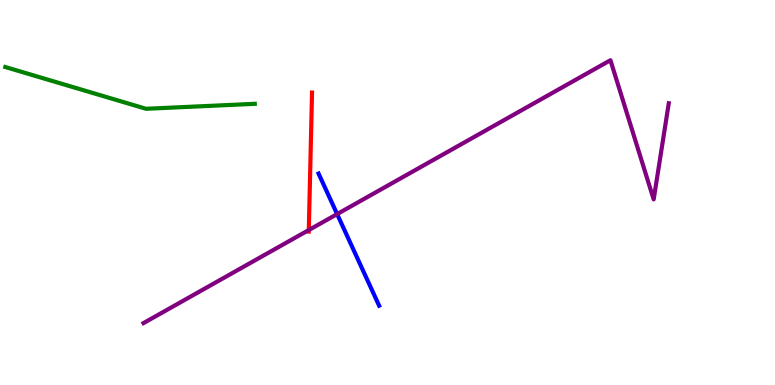[{'lines': ['blue', 'red'], 'intersections': []}, {'lines': ['green', 'red'], 'intersections': []}, {'lines': ['purple', 'red'], 'intersections': [{'x': 3.98, 'y': 4.03}]}, {'lines': ['blue', 'green'], 'intersections': []}, {'lines': ['blue', 'purple'], 'intersections': [{'x': 4.35, 'y': 4.44}]}, {'lines': ['green', 'purple'], 'intersections': []}]